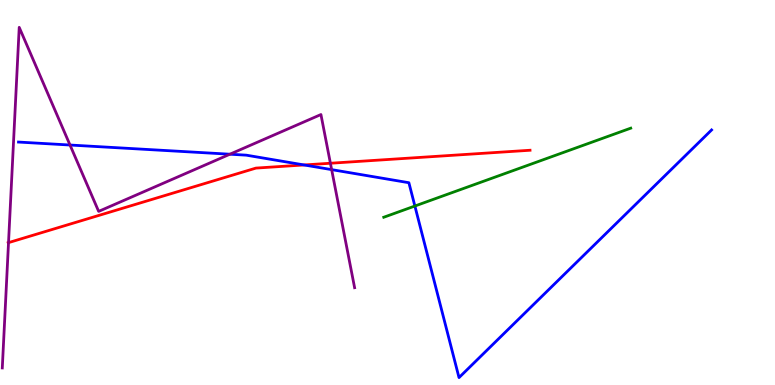[{'lines': ['blue', 'red'], 'intersections': [{'x': 3.92, 'y': 5.72}]}, {'lines': ['green', 'red'], 'intersections': []}, {'lines': ['purple', 'red'], 'intersections': [{'x': 0.11, 'y': 3.7}, {'x': 4.26, 'y': 5.76}]}, {'lines': ['blue', 'green'], 'intersections': [{'x': 5.35, 'y': 4.65}]}, {'lines': ['blue', 'purple'], 'intersections': [{'x': 0.903, 'y': 6.23}, {'x': 2.97, 'y': 5.99}, {'x': 4.28, 'y': 5.59}]}, {'lines': ['green', 'purple'], 'intersections': []}]